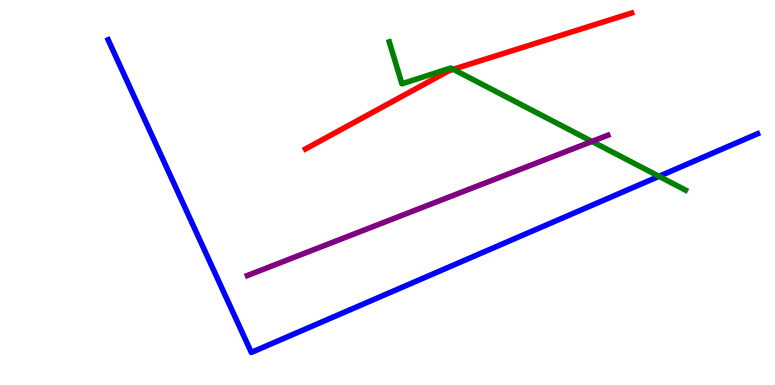[{'lines': ['blue', 'red'], 'intersections': []}, {'lines': ['green', 'red'], 'intersections': [{'x': 5.85, 'y': 8.2}]}, {'lines': ['purple', 'red'], 'intersections': []}, {'lines': ['blue', 'green'], 'intersections': [{'x': 8.5, 'y': 5.42}]}, {'lines': ['blue', 'purple'], 'intersections': []}, {'lines': ['green', 'purple'], 'intersections': [{'x': 7.64, 'y': 6.33}]}]